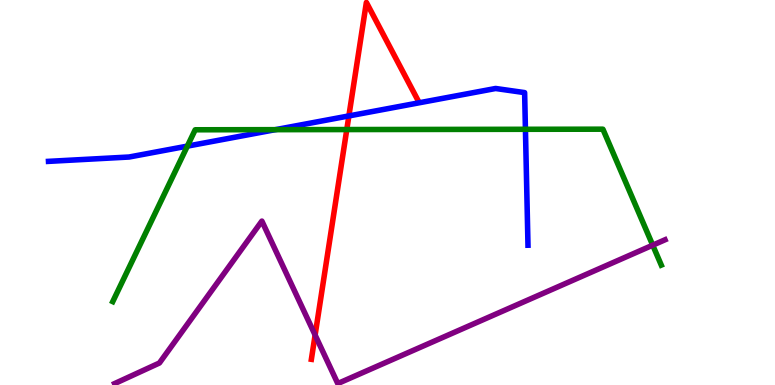[{'lines': ['blue', 'red'], 'intersections': [{'x': 4.5, 'y': 6.99}]}, {'lines': ['green', 'red'], 'intersections': [{'x': 4.47, 'y': 6.63}]}, {'lines': ['purple', 'red'], 'intersections': [{'x': 4.07, 'y': 1.3}]}, {'lines': ['blue', 'green'], 'intersections': [{'x': 2.42, 'y': 6.2}, {'x': 3.55, 'y': 6.63}, {'x': 6.78, 'y': 6.64}]}, {'lines': ['blue', 'purple'], 'intersections': []}, {'lines': ['green', 'purple'], 'intersections': [{'x': 8.42, 'y': 3.63}]}]